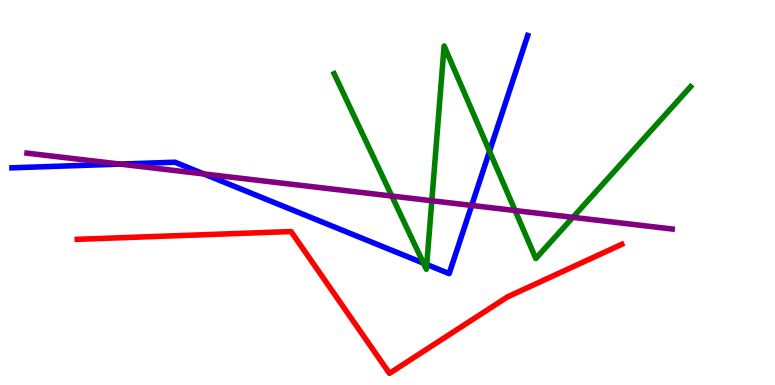[{'lines': ['blue', 'red'], 'intersections': []}, {'lines': ['green', 'red'], 'intersections': []}, {'lines': ['purple', 'red'], 'intersections': []}, {'lines': ['blue', 'green'], 'intersections': [{'x': 5.46, 'y': 3.16}, {'x': 5.51, 'y': 3.13}, {'x': 6.32, 'y': 6.07}]}, {'lines': ['blue', 'purple'], 'intersections': [{'x': 1.55, 'y': 5.74}, {'x': 2.63, 'y': 5.48}, {'x': 6.09, 'y': 4.66}]}, {'lines': ['green', 'purple'], 'intersections': [{'x': 5.06, 'y': 4.91}, {'x': 5.57, 'y': 4.79}, {'x': 6.65, 'y': 4.53}, {'x': 7.39, 'y': 4.35}]}]